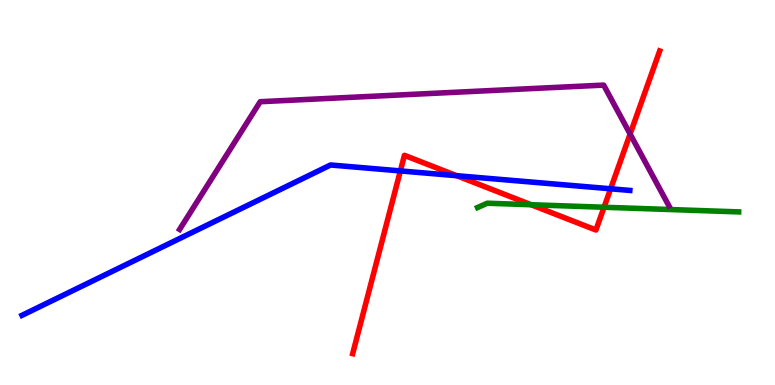[{'lines': ['blue', 'red'], 'intersections': [{'x': 5.17, 'y': 5.56}, {'x': 5.89, 'y': 5.44}, {'x': 7.88, 'y': 5.1}]}, {'lines': ['green', 'red'], 'intersections': [{'x': 6.85, 'y': 4.68}, {'x': 7.79, 'y': 4.62}]}, {'lines': ['purple', 'red'], 'intersections': [{'x': 8.13, 'y': 6.52}]}, {'lines': ['blue', 'green'], 'intersections': []}, {'lines': ['blue', 'purple'], 'intersections': []}, {'lines': ['green', 'purple'], 'intersections': []}]